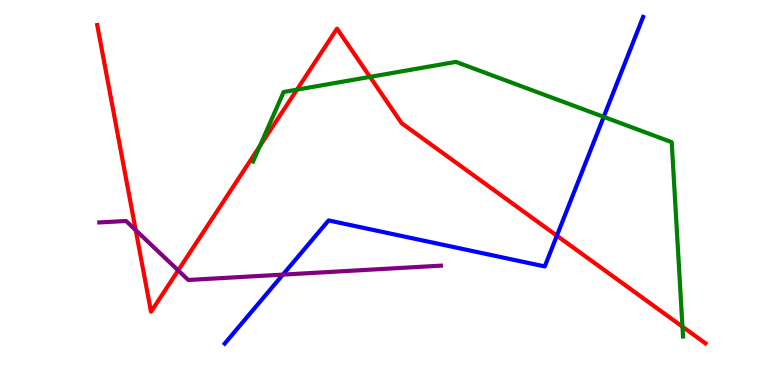[{'lines': ['blue', 'red'], 'intersections': [{'x': 7.19, 'y': 3.88}]}, {'lines': ['green', 'red'], 'intersections': [{'x': 3.35, 'y': 6.2}, {'x': 3.83, 'y': 7.67}, {'x': 4.77, 'y': 8.0}, {'x': 8.81, 'y': 1.52}]}, {'lines': ['purple', 'red'], 'intersections': [{'x': 1.75, 'y': 4.02}, {'x': 2.3, 'y': 2.98}]}, {'lines': ['blue', 'green'], 'intersections': [{'x': 7.79, 'y': 6.96}]}, {'lines': ['blue', 'purple'], 'intersections': [{'x': 3.65, 'y': 2.87}]}, {'lines': ['green', 'purple'], 'intersections': []}]